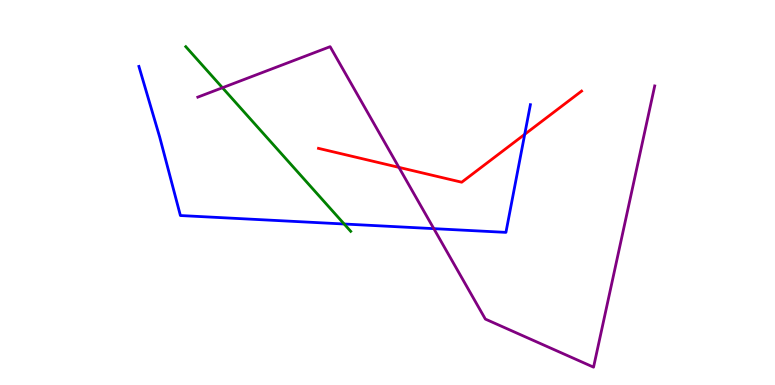[{'lines': ['blue', 'red'], 'intersections': [{'x': 6.77, 'y': 6.51}]}, {'lines': ['green', 'red'], 'intersections': []}, {'lines': ['purple', 'red'], 'intersections': [{'x': 5.15, 'y': 5.65}]}, {'lines': ['blue', 'green'], 'intersections': [{'x': 4.44, 'y': 4.18}]}, {'lines': ['blue', 'purple'], 'intersections': [{'x': 5.6, 'y': 4.06}]}, {'lines': ['green', 'purple'], 'intersections': [{'x': 2.87, 'y': 7.72}]}]